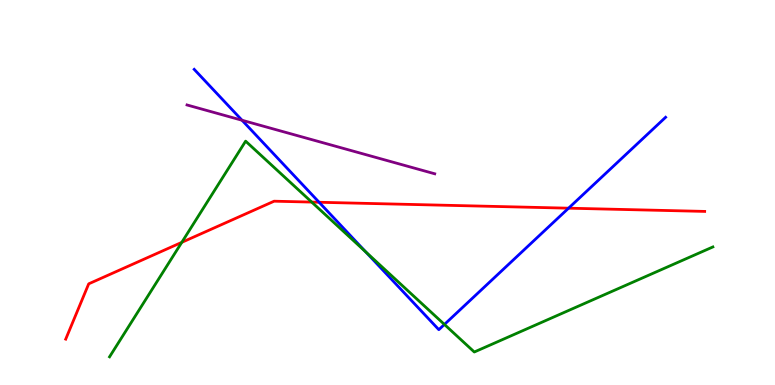[{'lines': ['blue', 'red'], 'intersections': [{'x': 4.12, 'y': 4.75}, {'x': 7.34, 'y': 4.59}]}, {'lines': ['green', 'red'], 'intersections': [{'x': 2.35, 'y': 3.71}, {'x': 4.02, 'y': 4.75}]}, {'lines': ['purple', 'red'], 'intersections': []}, {'lines': ['blue', 'green'], 'intersections': [{'x': 4.72, 'y': 3.46}, {'x': 5.73, 'y': 1.57}]}, {'lines': ['blue', 'purple'], 'intersections': [{'x': 3.12, 'y': 6.88}]}, {'lines': ['green', 'purple'], 'intersections': []}]